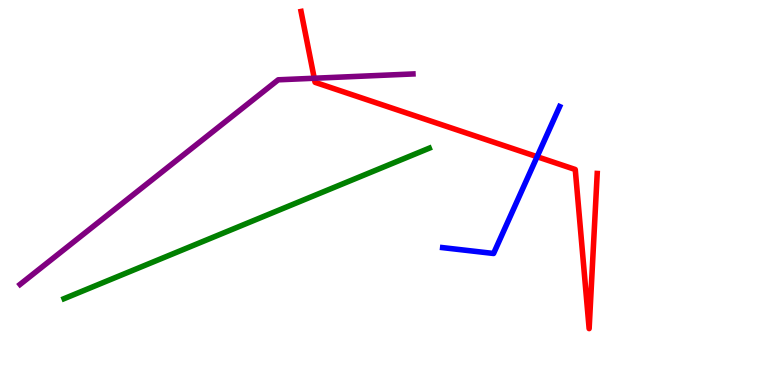[{'lines': ['blue', 'red'], 'intersections': [{'x': 6.93, 'y': 5.93}]}, {'lines': ['green', 'red'], 'intersections': []}, {'lines': ['purple', 'red'], 'intersections': [{'x': 4.05, 'y': 7.97}]}, {'lines': ['blue', 'green'], 'intersections': []}, {'lines': ['blue', 'purple'], 'intersections': []}, {'lines': ['green', 'purple'], 'intersections': []}]